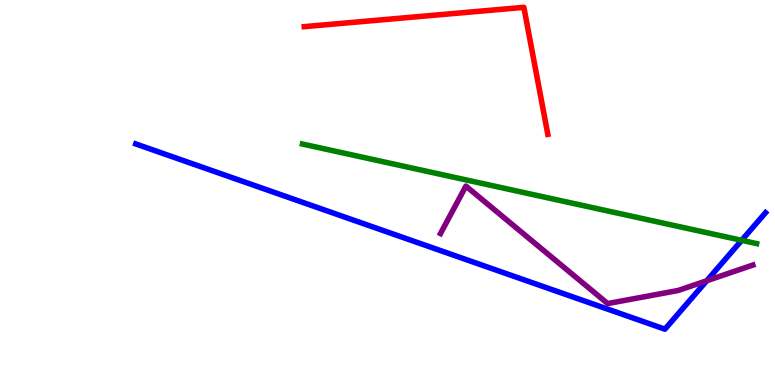[{'lines': ['blue', 'red'], 'intersections': []}, {'lines': ['green', 'red'], 'intersections': []}, {'lines': ['purple', 'red'], 'intersections': []}, {'lines': ['blue', 'green'], 'intersections': [{'x': 9.57, 'y': 3.76}]}, {'lines': ['blue', 'purple'], 'intersections': [{'x': 9.12, 'y': 2.71}]}, {'lines': ['green', 'purple'], 'intersections': []}]